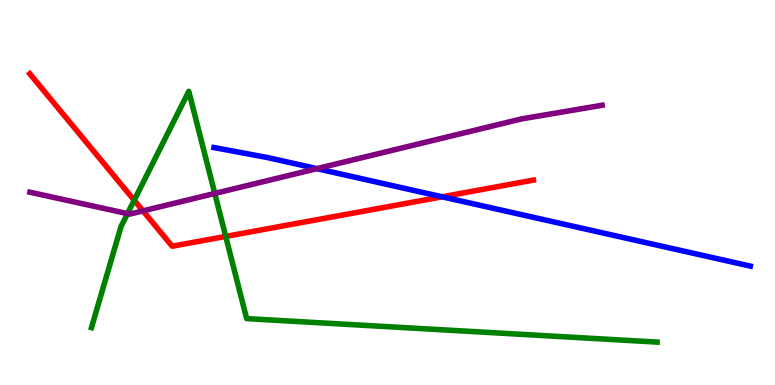[{'lines': ['blue', 'red'], 'intersections': [{'x': 5.7, 'y': 4.89}]}, {'lines': ['green', 'red'], 'intersections': [{'x': 1.73, 'y': 4.8}, {'x': 2.91, 'y': 3.86}]}, {'lines': ['purple', 'red'], 'intersections': [{'x': 1.85, 'y': 4.52}]}, {'lines': ['blue', 'green'], 'intersections': []}, {'lines': ['blue', 'purple'], 'intersections': [{'x': 4.09, 'y': 5.62}]}, {'lines': ['green', 'purple'], 'intersections': [{'x': 1.65, 'y': 4.45}, {'x': 2.77, 'y': 4.98}]}]